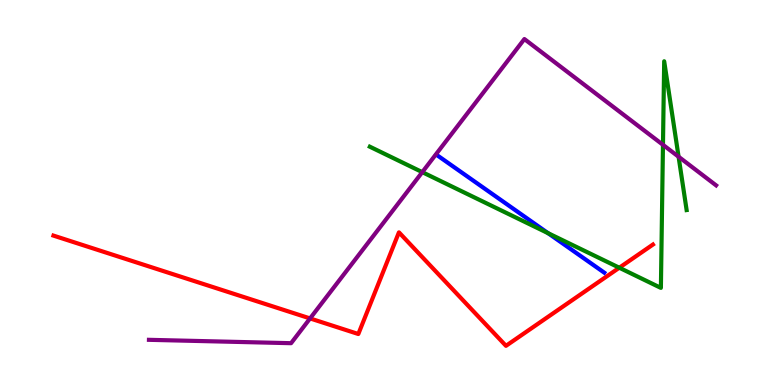[{'lines': ['blue', 'red'], 'intersections': []}, {'lines': ['green', 'red'], 'intersections': [{'x': 7.99, 'y': 3.05}]}, {'lines': ['purple', 'red'], 'intersections': [{'x': 4.0, 'y': 1.73}]}, {'lines': ['blue', 'green'], 'intersections': [{'x': 7.07, 'y': 3.94}]}, {'lines': ['blue', 'purple'], 'intersections': []}, {'lines': ['green', 'purple'], 'intersections': [{'x': 5.45, 'y': 5.53}, {'x': 8.55, 'y': 6.24}, {'x': 8.76, 'y': 5.93}]}]